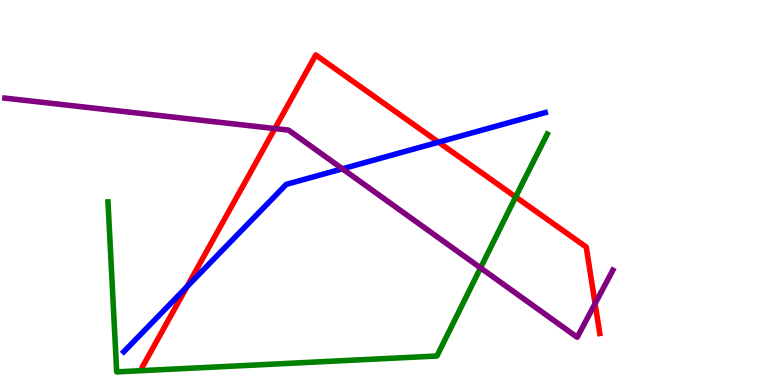[{'lines': ['blue', 'red'], 'intersections': [{'x': 2.41, 'y': 2.55}, {'x': 5.66, 'y': 6.31}]}, {'lines': ['green', 'red'], 'intersections': [{'x': 6.65, 'y': 4.88}]}, {'lines': ['purple', 'red'], 'intersections': [{'x': 3.55, 'y': 6.66}, {'x': 7.68, 'y': 2.11}]}, {'lines': ['blue', 'green'], 'intersections': []}, {'lines': ['blue', 'purple'], 'intersections': [{'x': 4.42, 'y': 5.62}]}, {'lines': ['green', 'purple'], 'intersections': [{'x': 6.2, 'y': 3.04}]}]